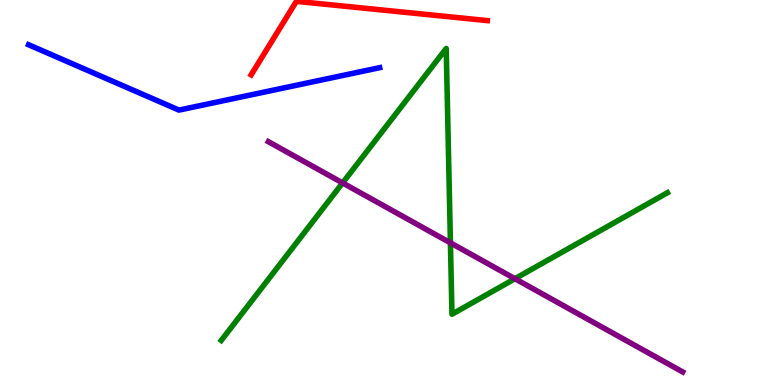[{'lines': ['blue', 'red'], 'intersections': []}, {'lines': ['green', 'red'], 'intersections': []}, {'lines': ['purple', 'red'], 'intersections': []}, {'lines': ['blue', 'green'], 'intersections': []}, {'lines': ['blue', 'purple'], 'intersections': []}, {'lines': ['green', 'purple'], 'intersections': [{'x': 4.42, 'y': 5.25}, {'x': 5.81, 'y': 3.69}, {'x': 6.64, 'y': 2.76}]}]